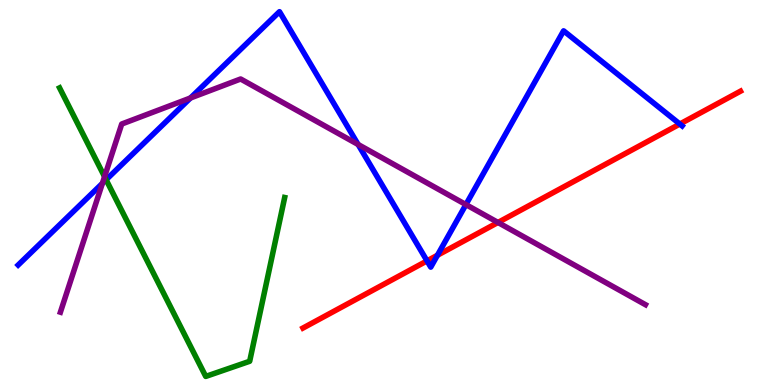[{'lines': ['blue', 'red'], 'intersections': [{'x': 5.51, 'y': 3.22}, {'x': 5.64, 'y': 3.37}, {'x': 8.77, 'y': 6.78}]}, {'lines': ['green', 'red'], 'intersections': []}, {'lines': ['purple', 'red'], 'intersections': [{'x': 6.43, 'y': 4.22}]}, {'lines': ['blue', 'green'], 'intersections': [{'x': 1.37, 'y': 5.33}]}, {'lines': ['blue', 'purple'], 'intersections': [{'x': 1.32, 'y': 5.24}, {'x': 2.46, 'y': 7.45}, {'x': 4.62, 'y': 6.25}, {'x': 6.01, 'y': 4.69}]}, {'lines': ['green', 'purple'], 'intersections': [{'x': 1.35, 'y': 5.41}]}]